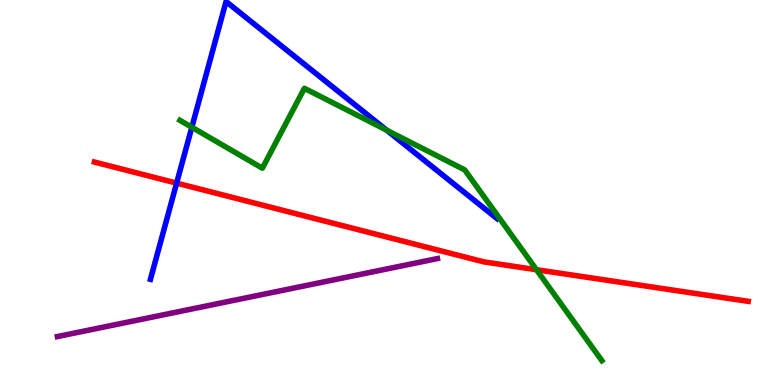[{'lines': ['blue', 'red'], 'intersections': [{'x': 2.28, 'y': 5.24}]}, {'lines': ['green', 'red'], 'intersections': [{'x': 6.92, 'y': 2.99}]}, {'lines': ['purple', 'red'], 'intersections': []}, {'lines': ['blue', 'green'], 'intersections': [{'x': 2.48, 'y': 6.7}, {'x': 4.99, 'y': 6.62}]}, {'lines': ['blue', 'purple'], 'intersections': []}, {'lines': ['green', 'purple'], 'intersections': []}]